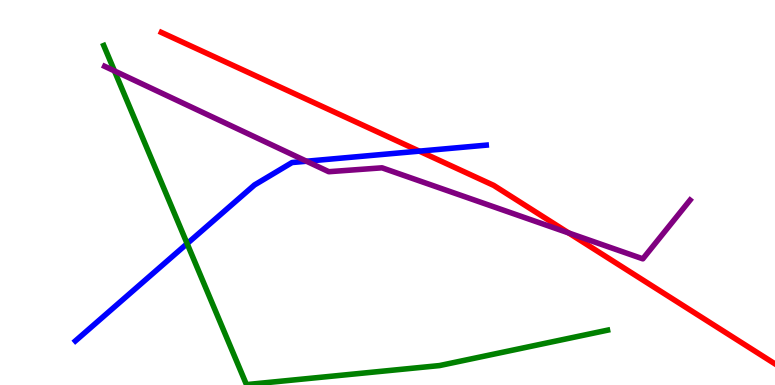[{'lines': ['blue', 'red'], 'intersections': [{'x': 5.41, 'y': 6.07}]}, {'lines': ['green', 'red'], 'intersections': []}, {'lines': ['purple', 'red'], 'intersections': [{'x': 7.34, 'y': 3.95}]}, {'lines': ['blue', 'green'], 'intersections': [{'x': 2.41, 'y': 3.67}]}, {'lines': ['blue', 'purple'], 'intersections': [{'x': 3.95, 'y': 5.81}]}, {'lines': ['green', 'purple'], 'intersections': [{'x': 1.48, 'y': 8.16}]}]